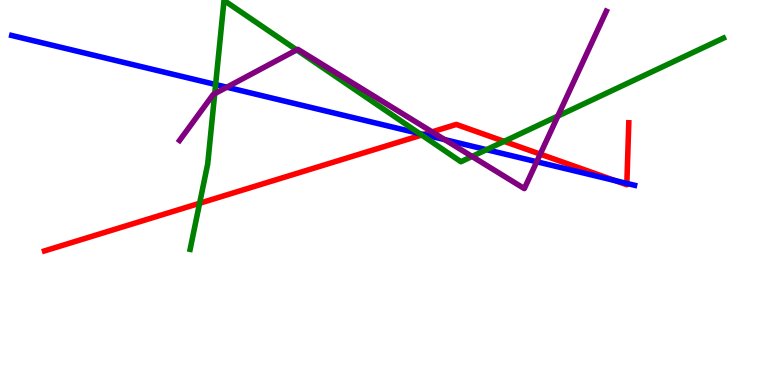[{'lines': ['blue', 'red'], 'intersections': [{'x': 5.46, 'y': 6.51}, {'x': 7.94, 'y': 5.31}, {'x': 8.09, 'y': 5.24}]}, {'lines': ['green', 'red'], 'intersections': [{'x': 2.58, 'y': 4.72}, {'x': 5.44, 'y': 6.49}, {'x': 6.5, 'y': 6.33}]}, {'lines': ['purple', 'red'], 'intersections': [{'x': 5.58, 'y': 6.57}, {'x': 6.97, 'y': 6.0}]}, {'lines': ['blue', 'green'], 'intersections': [{'x': 2.78, 'y': 7.8}, {'x': 5.41, 'y': 6.53}, {'x': 6.28, 'y': 6.11}]}, {'lines': ['blue', 'purple'], 'intersections': [{'x': 2.93, 'y': 7.73}, {'x': 5.74, 'y': 6.37}, {'x': 6.93, 'y': 5.8}]}, {'lines': ['green', 'purple'], 'intersections': [{'x': 2.77, 'y': 7.57}, {'x': 3.83, 'y': 8.7}, {'x': 6.09, 'y': 5.94}, {'x': 7.2, 'y': 6.98}]}]